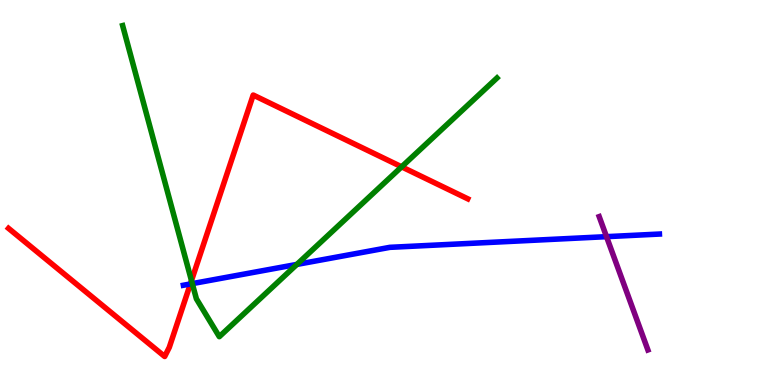[{'lines': ['blue', 'red'], 'intersections': [{'x': 2.46, 'y': 2.62}]}, {'lines': ['green', 'red'], 'intersections': [{'x': 2.47, 'y': 2.71}, {'x': 5.18, 'y': 5.67}]}, {'lines': ['purple', 'red'], 'intersections': []}, {'lines': ['blue', 'green'], 'intersections': [{'x': 2.48, 'y': 2.63}, {'x': 3.83, 'y': 3.13}]}, {'lines': ['blue', 'purple'], 'intersections': [{'x': 7.83, 'y': 3.85}]}, {'lines': ['green', 'purple'], 'intersections': []}]